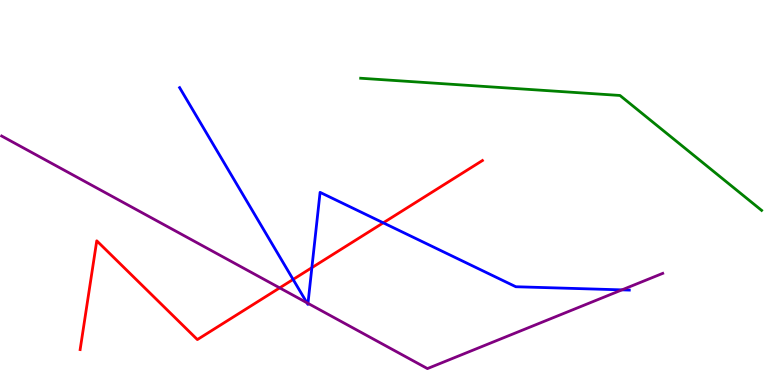[{'lines': ['blue', 'red'], 'intersections': [{'x': 3.78, 'y': 2.74}, {'x': 4.02, 'y': 3.05}, {'x': 4.95, 'y': 4.21}]}, {'lines': ['green', 'red'], 'intersections': []}, {'lines': ['purple', 'red'], 'intersections': [{'x': 3.61, 'y': 2.52}]}, {'lines': ['blue', 'green'], 'intersections': []}, {'lines': ['blue', 'purple'], 'intersections': [{'x': 3.96, 'y': 2.14}, {'x': 3.97, 'y': 2.12}, {'x': 8.03, 'y': 2.47}]}, {'lines': ['green', 'purple'], 'intersections': []}]